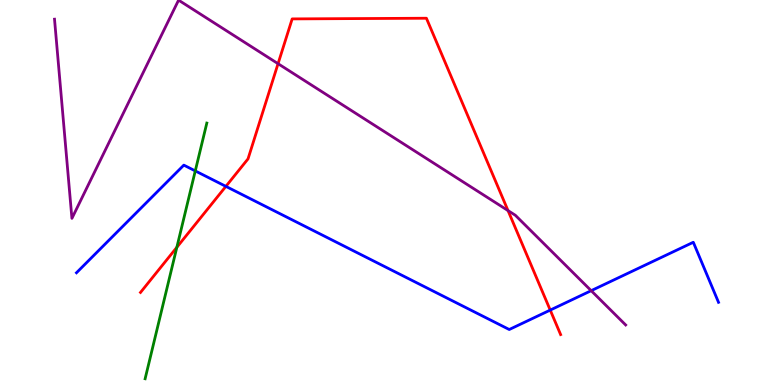[{'lines': ['blue', 'red'], 'intersections': [{'x': 2.91, 'y': 5.16}, {'x': 7.1, 'y': 1.95}]}, {'lines': ['green', 'red'], 'intersections': [{'x': 2.28, 'y': 3.58}]}, {'lines': ['purple', 'red'], 'intersections': [{'x': 3.59, 'y': 8.35}, {'x': 6.56, 'y': 4.53}]}, {'lines': ['blue', 'green'], 'intersections': [{'x': 2.52, 'y': 5.56}]}, {'lines': ['blue', 'purple'], 'intersections': [{'x': 7.63, 'y': 2.45}]}, {'lines': ['green', 'purple'], 'intersections': []}]